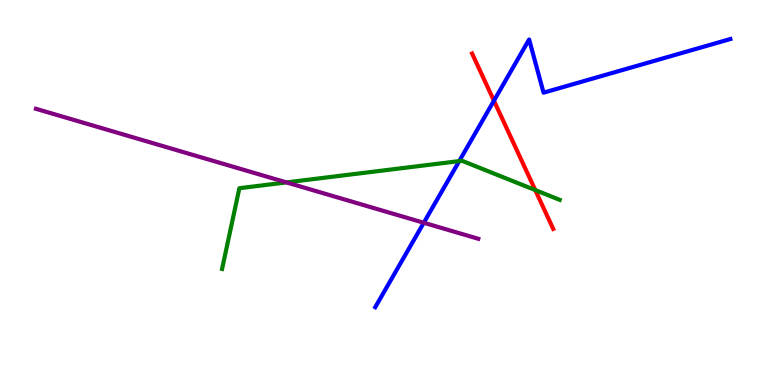[{'lines': ['blue', 'red'], 'intersections': [{'x': 6.37, 'y': 7.38}]}, {'lines': ['green', 'red'], 'intersections': [{'x': 6.91, 'y': 5.06}]}, {'lines': ['purple', 'red'], 'intersections': []}, {'lines': ['blue', 'green'], 'intersections': [{'x': 5.93, 'y': 5.82}]}, {'lines': ['blue', 'purple'], 'intersections': [{'x': 5.47, 'y': 4.21}]}, {'lines': ['green', 'purple'], 'intersections': [{'x': 3.7, 'y': 5.26}]}]